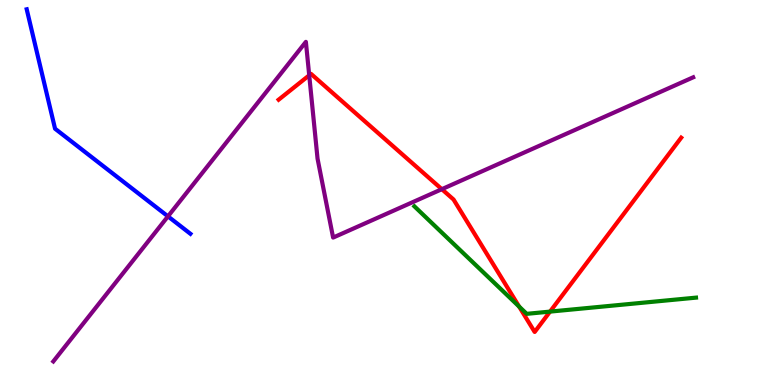[{'lines': ['blue', 'red'], 'intersections': []}, {'lines': ['green', 'red'], 'intersections': [{'x': 6.7, 'y': 2.04}, {'x': 7.1, 'y': 1.91}]}, {'lines': ['purple', 'red'], 'intersections': [{'x': 3.99, 'y': 8.04}, {'x': 5.7, 'y': 5.09}]}, {'lines': ['blue', 'green'], 'intersections': []}, {'lines': ['blue', 'purple'], 'intersections': [{'x': 2.17, 'y': 4.38}]}, {'lines': ['green', 'purple'], 'intersections': []}]